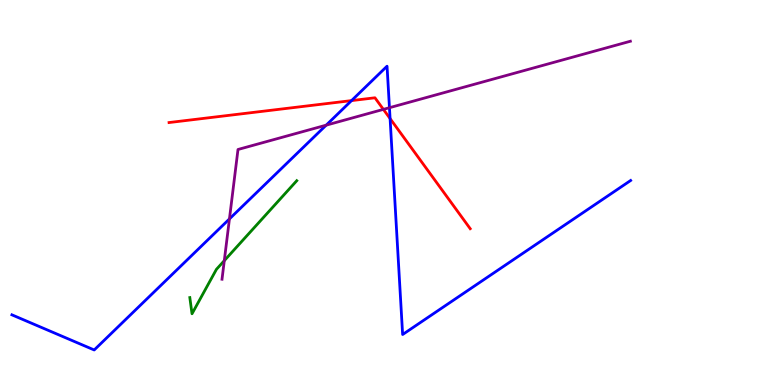[{'lines': ['blue', 'red'], 'intersections': [{'x': 4.54, 'y': 7.39}, {'x': 5.03, 'y': 6.92}]}, {'lines': ['green', 'red'], 'intersections': []}, {'lines': ['purple', 'red'], 'intersections': [{'x': 4.95, 'y': 7.16}]}, {'lines': ['blue', 'green'], 'intersections': []}, {'lines': ['blue', 'purple'], 'intersections': [{'x': 2.96, 'y': 4.31}, {'x': 4.21, 'y': 6.75}, {'x': 5.03, 'y': 7.2}]}, {'lines': ['green', 'purple'], 'intersections': [{'x': 2.89, 'y': 3.23}]}]